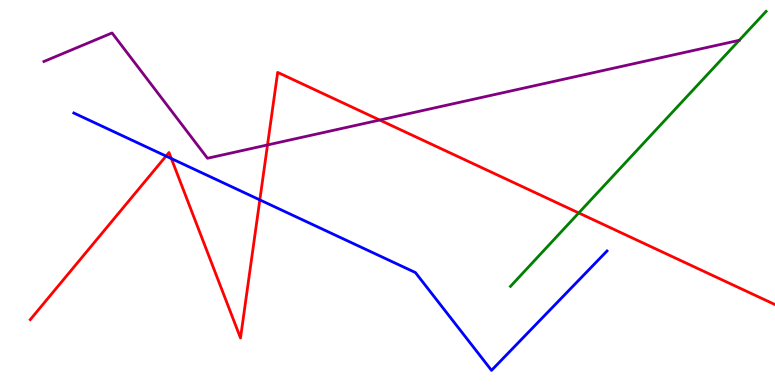[{'lines': ['blue', 'red'], 'intersections': [{'x': 2.14, 'y': 5.95}, {'x': 2.21, 'y': 5.88}, {'x': 3.35, 'y': 4.81}]}, {'lines': ['green', 'red'], 'intersections': [{'x': 7.47, 'y': 4.47}]}, {'lines': ['purple', 'red'], 'intersections': [{'x': 3.45, 'y': 6.24}, {'x': 4.9, 'y': 6.88}]}, {'lines': ['blue', 'green'], 'intersections': []}, {'lines': ['blue', 'purple'], 'intersections': []}, {'lines': ['green', 'purple'], 'intersections': []}]